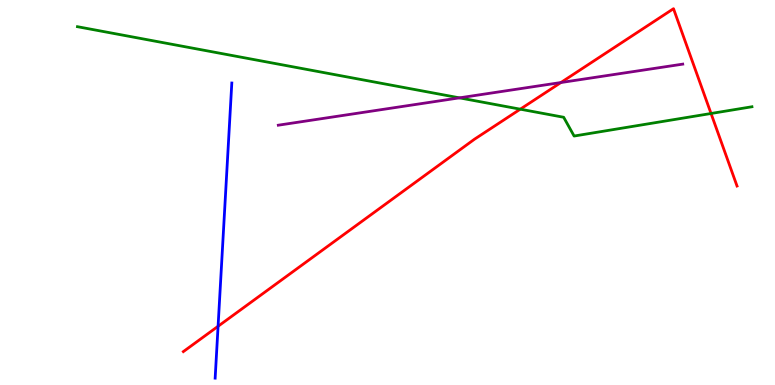[{'lines': ['blue', 'red'], 'intersections': [{'x': 2.81, 'y': 1.53}]}, {'lines': ['green', 'red'], 'intersections': [{'x': 6.71, 'y': 7.16}, {'x': 9.17, 'y': 7.05}]}, {'lines': ['purple', 'red'], 'intersections': [{'x': 7.24, 'y': 7.86}]}, {'lines': ['blue', 'green'], 'intersections': []}, {'lines': ['blue', 'purple'], 'intersections': []}, {'lines': ['green', 'purple'], 'intersections': [{'x': 5.93, 'y': 7.46}]}]